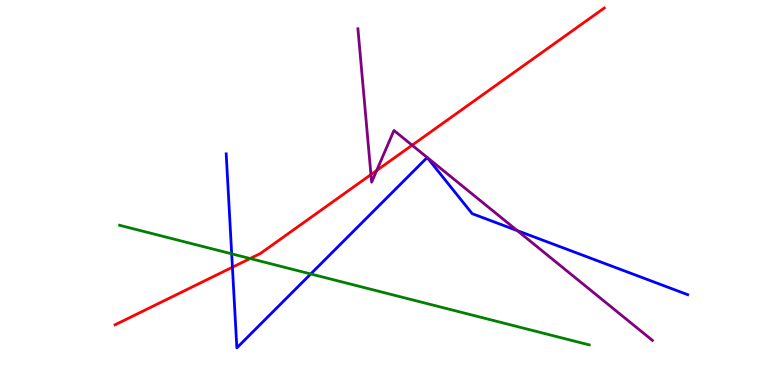[{'lines': ['blue', 'red'], 'intersections': [{'x': 3.0, 'y': 3.06}]}, {'lines': ['green', 'red'], 'intersections': [{'x': 3.23, 'y': 3.29}]}, {'lines': ['purple', 'red'], 'intersections': [{'x': 4.79, 'y': 5.47}, {'x': 4.86, 'y': 5.57}, {'x': 5.32, 'y': 6.23}]}, {'lines': ['blue', 'green'], 'intersections': [{'x': 2.99, 'y': 3.41}, {'x': 4.01, 'y': 2.88}]}, {'lines': ['blue', 'purple'], 'intersections': [{'x': 6.67, 'y': 4.01}]}, {'lines': ['green', 'purple'], 'intersections': []}]